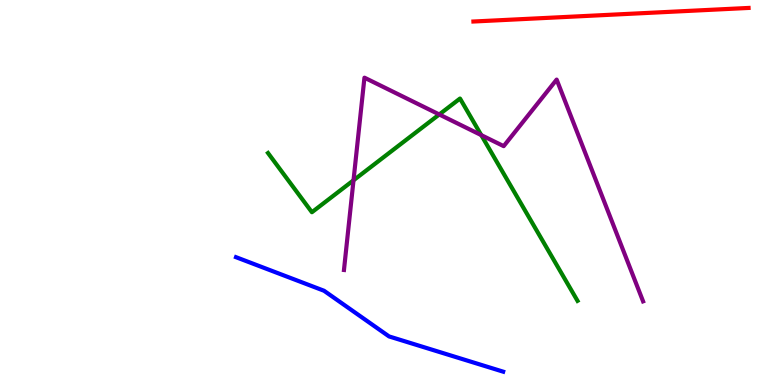[{'lines': ['blue', 'red'], 'intersections': []}, {'lines': ['green', 'red'], 'intersections': []}, {'lines': ['purple', 'red'], 'intersections': []}, {'lines': ['blue', 'green'], 'intersections': []}, {'lines': ['blue', 'purple'], 'intersections': []}, {'lines': ['green', 'purple'], 'intersections': [{'x': 4.56, 'y': 5.32}, {'x': 5.67, 'y': 7.03}, {'x': 6.21, 'y': 6.49}]}]